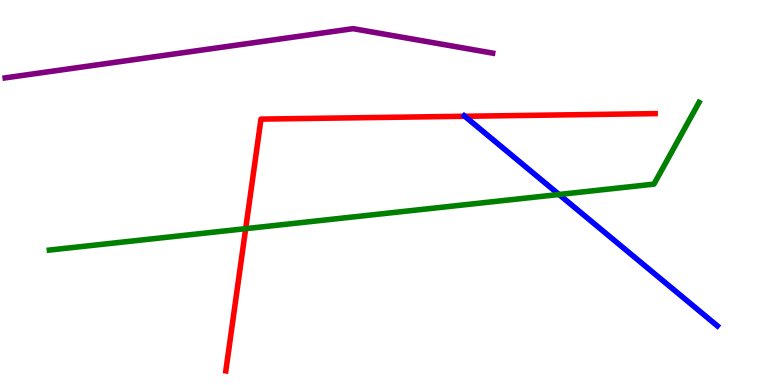[{'lines': ['blue', 'red'], 'intersections': [{'x': 6.0, 'y': 6.98}]}, {'lines': ['green', 'red'], 'intersections': [{'x': 3.17, 'y': 4.06}]}, {'lines': ['purple', 'red'], 'intersections': []}, {'lines': ['blue', 'green'], 'intersections': [{'x': 7.21, 'y': 4.95}]}, {'lines': ['blue', 'purple'], 'intersections': []}, {'lines': ['green', 'purple'], 'intersections': []}]